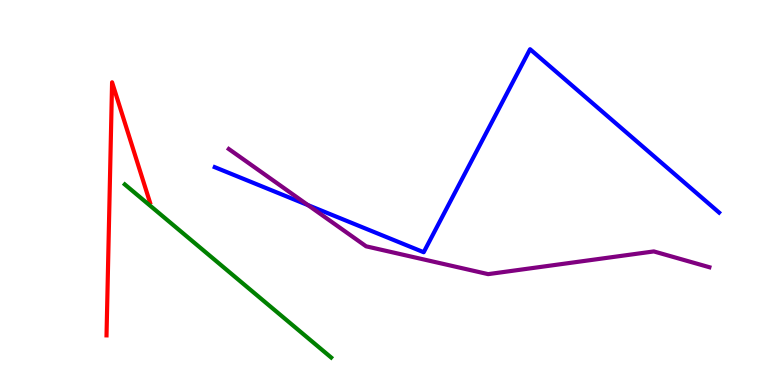[{'lines': ['blue', 'red'], 'intersections': []}, {'lines': ['green', 'red'], 'intersections': []}, {'lines': ['purple', 'red'], 'intersections': []}, {'lines': ['blue', 'green'], 'intersections': []}, {'lines': ['blue', 'purple'], 'intersections': [{'x': 3.97, 'y': 4.67}]}, {'lines': ['green', 'purple'], 'intersections': []}]